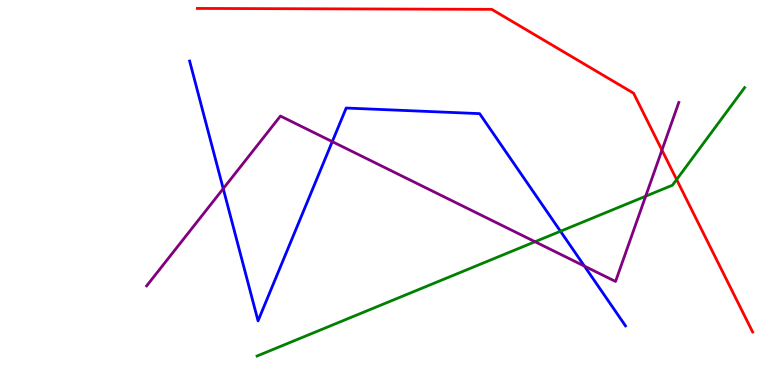[{'lines': ['blue', 'red'], 'intersections': []}, {'lines': ['green', 'red'], 'intersections': [{'x': 8.73, 'y': 5.34}]}, {'lines': ['purple', 'red'], 'intersections': [{'x': 8.54, 'y': 6.1}]}, {'lines': ['blue', 'green'], 'intersections': [{'x': 7.23, 'y': 3.99}]}, {'lines': ['blue', 'purple'], 'intersections': [{'x': 2.88, 'y': 5.1}, {'x': 4.29, 'y': 6.32}, {'x': 7.54, 'y': 3.09}]}, {'lines': ['green', 'purple'], 'intersections': [{'x': 6.9, 'y': 3.72}, {'x': 8.33, 'y': 4.9}]}]